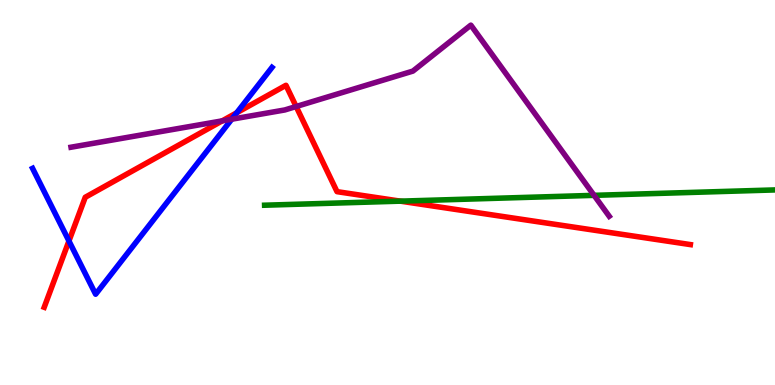[{'lines': ['blue', 'red'], 'intersections': [{'x': 0.89, 'y': 3.74}, {'x': 3.05, 'y': 7.07}]}, {'lines': ['green', 'red'], 'intersections': [{'x': 5.17, 'y': 4.78}]}, {'lines': ['purple', 'red'], 'intersections': [{'x': 2.87, 'y': 6.86}, {'x': 3.82, 'y': 7.23}]}, {'lines': ['blue', 'green'], 'intersections': []}, {'lines': ['blue', 'purple'], 'intersections': [{'x': 2.99, 'y': 6.9}]}, {'lines': ['green', 'purple'], 'intersections': [{'x': 7.67, 'y': 4.93}]}]